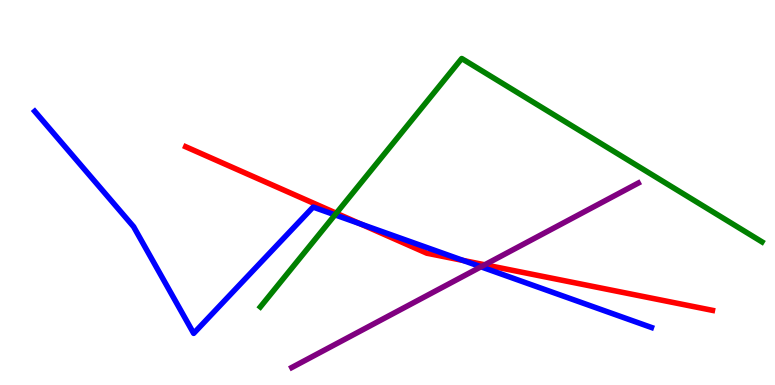[{'lines': ['blue', 'red'], 'intersections': [{'x': 4.65, 'y': 4.18}, {'x': 5.98, 'y': 3.23}]}, {'lines': ['green', 'red'], 'intersections': [{'x': 4.34, 'y': 4.46}]}, {'lines': ['purple', 'red'], 'intersections': [{'x': 6.25, 'y': 3.12}]}, {'lines': ['blue', 'green'], 'intersections': [{'x': 4.32, 'y': 4.42}]}, {'lines': ['blue', 'purple'], 'intersections': [{'x': 6.21, 'y': 3.07}]}, {'lines': ['green', 'purple'], 'intersections': []}]